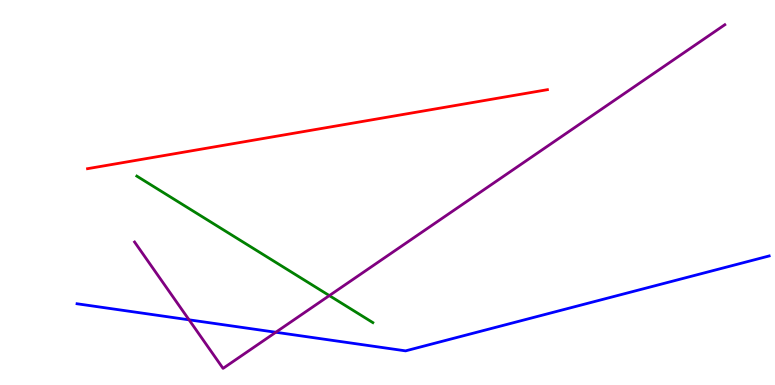[{'lines': ['blue', 'red'], 'intersections': []}, {'lines': ['green', 'red'], 'intersections': []}, {'lines': ['purple', 'red'], 'intersections': []}, {'lines': ['blue', 'green'], 'intersections': []}, {'lines': ['blue', 'purple'], 'intersections': [{'x': 2.44, 'y': 1.69}, {'x': 3.56, 'y': 1.37}]}, {'lines': ['green', 'purple'], 'intersections': [{'x': 4.25, 'y': 2.32}]}]